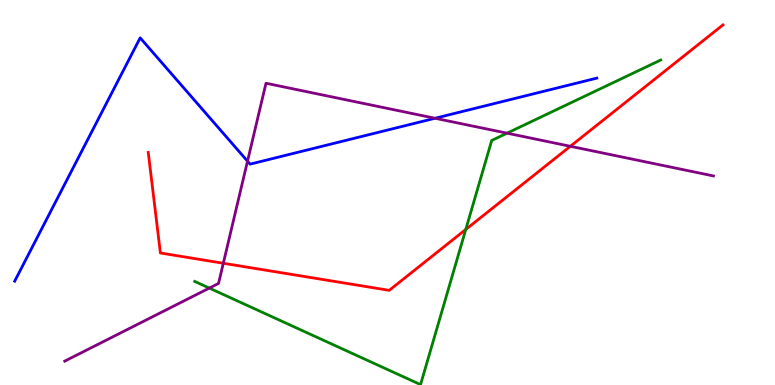[{'lines': ['blue', 'red'], 'intersections': []}, {'lines': ['green', 'red'], 'intersections': [{'x': 6.01, 'y': 4.04}]}, {'lines': ['purple', 'red'], 'intersections': [{'x': 2.88, 'y': 3.16}, {'x': 7.36, 'y': 6.2}]}, {'lines': ['blue', 'green'], 'intersections': []}, {'lines': ['blue', 'purple'], 'intersections': [{'x': 3.19, 'y': 5.81}, {'x': 5.61, 'y': 6.93}]}, {'lines': ['green', 'purple'], 'intersections': [{'x': 2.7, 'y': 2.52}, {'x': 6.54, 'y': 6.54}]}]